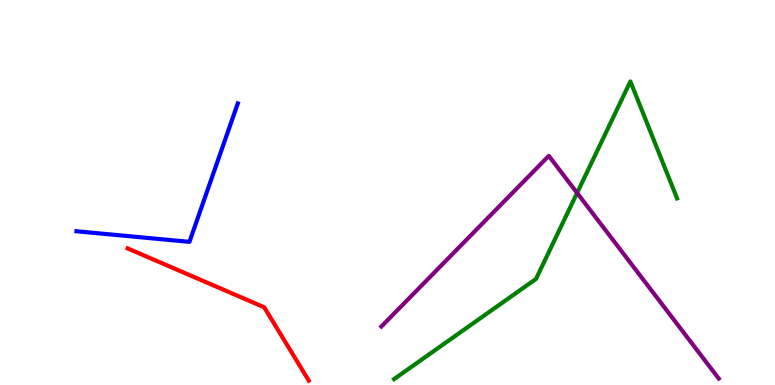[{'lines': ['blue', 'red'], 'intersections': []}, {'lines': ['green', 'red'], 'intersections': []}, {'lines': ['purple', 'red'], 'intersections': []}, {'lines': ['blue', 'green'], 'intersections': []}, {'lines': ['blue', 'purple'], 'intersections': []}, {'lines': ['green', 'purple'], 'intersections': [{'x': 7.45, 'y': 4.99}]}]